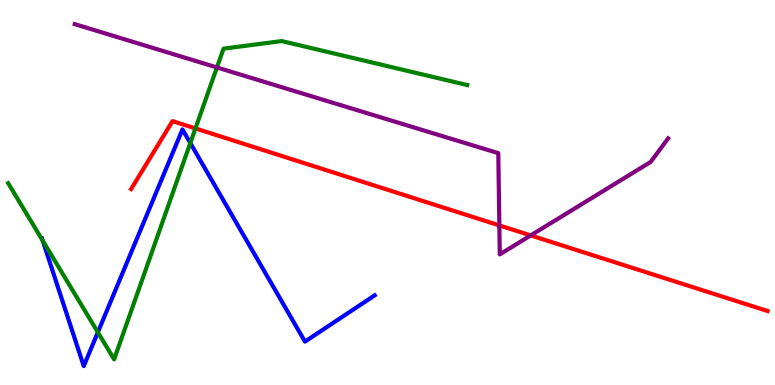[{'lines': ['blue', 'red'], 'intersections': []}, {'lines': ['green', 'red'], 'intersections': [{'x': 2.52, 'y': 6.66}]}, {'lines': ['purple', 'red'], 'intersections': [{'x': 6.44, 'y': 4.15}, {'x': 6.85, 'y': 3.89}]}, {'lines': ['blue', 'green'], 'intersections': [{'x': 0.551, 'y': 3.75}, {'x': 1.26, 'y': 1.37}, {'x': 2.46, 'y': 6.28}]}, {'lines': ['blue', 'purple'], 'intersections': []}, {'lines': ['green', 'purple'], 'intersections': [{'x': 2.8, 'y': 8.25}]}]